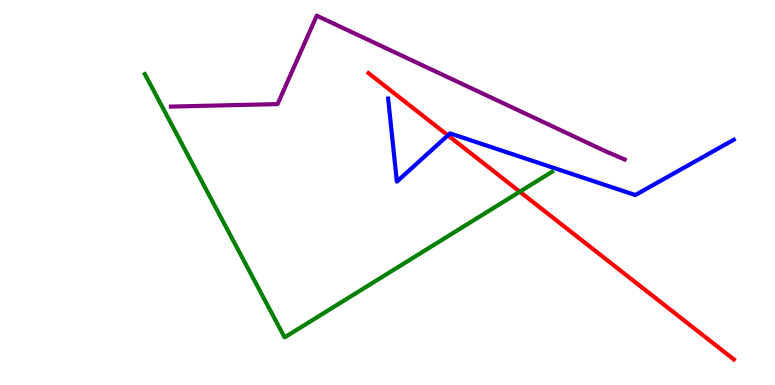[{'lines': ['blue', 'red'], 'intersections': [{'x': 5.78, 'y': 6.48}]}, {'lines': ['green', 'red'], 'intersections': [{'x': 6.71, 'y': 5.02}]}, {'lines': ['purple', 'red'], 'intersections': []}, {'lines': ['blue', 'green'], 'intersections': []}, {'lines': ['blue', 'purple'], 'intersections': []}, {'lines': ['green', 'purple'], 'intersections': []}]